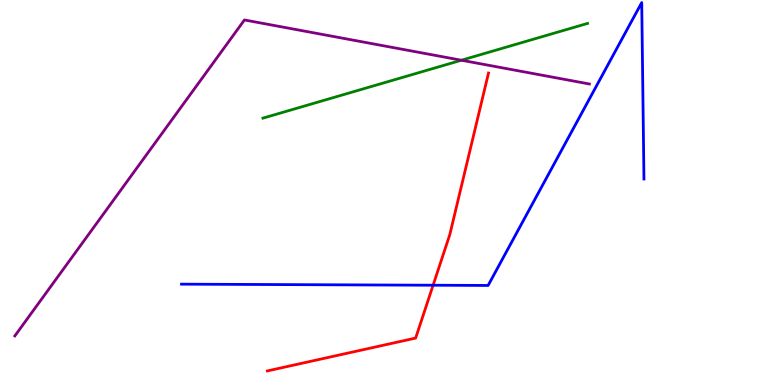[{'lines': ['blue', 'red'], 'intersections': [{'x': 5.59, 'y': 2.59}]}, {'lines': ['green', 'red'], 'intersections': []}, {'lines': ['purple', 'red'], 'intersections': []}, {'lines': ['blue', 'green'], 'intersections': []}, {'lines': ['blue', 'purple'], 'intersections': []}, {'lines': ['green', 'purple'], 'intersections': [{'x': 5.95, 'y': 8.44}]}]